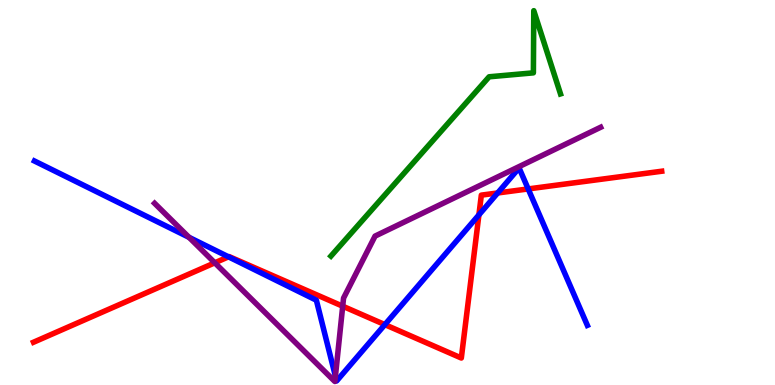[{'lines': ['blue', 'red'], 'intersections': [{'x': 2.95, 'y': 3.33}, {'x': 4.97, 'y': 1.57}, {'x': 6.18, 'y': 4.42}, {'x': 6.42, 'y': 4.99}, {'x': 6.82, 'y': 5.09}]}, {'lines': ['green', 'red'], 'intersections': []}, {'lines': ['purple', 'red'], 'intersections': [{'x': 2.77, 'y': 3.17}, {'x': 4.42, 'y': 2.05}]}, {'lines': ['blue', 'green'], 'intersections': []}, {'lines': ['blue', 'purple'], 'intersections': [{'x': 2.44, 'y': 3.84}, {'x': 4.33, 'y': 0.228}]}, {'lines': ['green', 'purple'], 'intersections': []}]